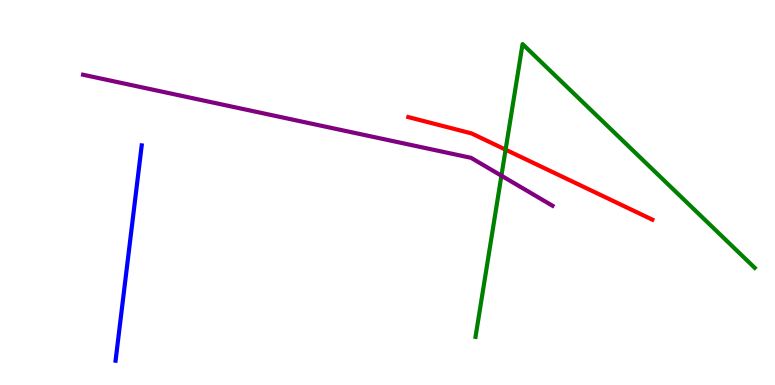[{'lines': ['blue', 'red'], 'intersections': []}, {'lines': ['green', 'red'], 'intersections': [{'x': 6.52, 'y': 6.11}]}, {'lines': ['purple', 'red'], 'intersections': []}, {'lines': ['blue', 'green'], 'intersections': []}, {'lines': ['blue', 'purple'], 'intersections': []}, {'lines': ['green', 'purple'], 'intersections': [{'x': 6.47, 'y': 5.44}]}]